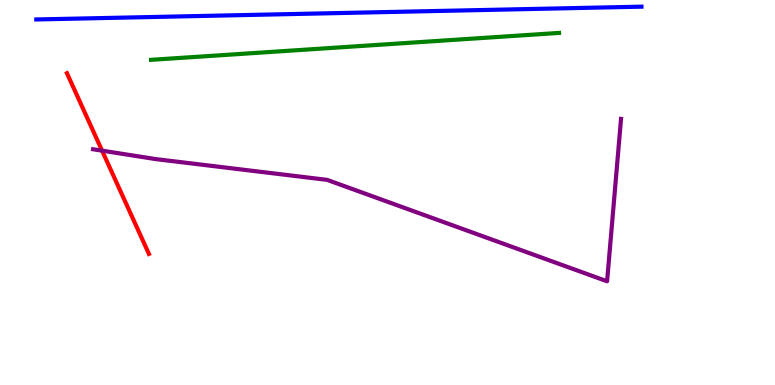[{'lines': ['blue', 'red'], 'intersections': []}, {'lines': ['green', 'red'], 'intersections': []}, {'lines': ['purple', 'red'], 'intersections': [{'x': 1.32, 'y': 6.09}]}, {'lines': ['blue', 'green'], 'intersections': []}, {'lines': ['blue', 'purple'], 'intersections': []}, {'lines': ['green', 'purple'], 'intersections': []}]